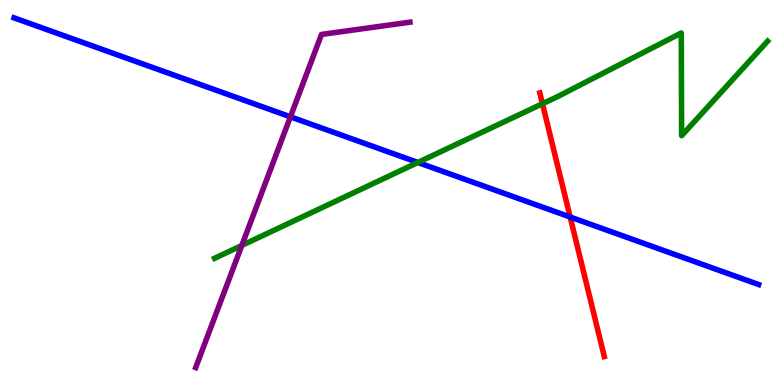[{'lines': ['blue', 'red'], 'intersections': [{'x': 7.36, 'y': 4.36}]}, {'lines': ['green', 'red'], 'intersections': [{'x': 7.0, 'y': 7.31}]}, {'lines': ['purple', 'red'], 'intersections': []}, {'lines': ['blue', 'green'], 'intersections': [{'x': 5.39, 'y': 5.78}]}, {'lines': ['blue', 'purple'], 'intersections': [{'x': 3.75, 'y': 6.97}]}, {'lines': ['green', 'purple'], 'intersections': [{'x': 3.12, 'y': 3.62}]}]